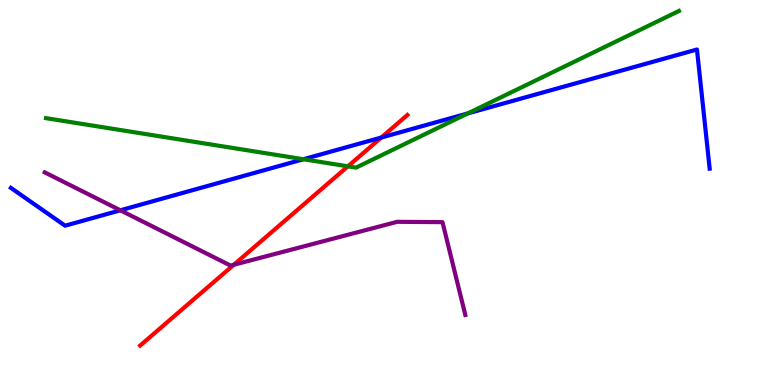[{'lines': ['blue', 'red'], 'intersections': [{'x': 4.92, 'y': 6.43}]}, {'lines': ['green', 'red'], 'intersections': [{'x': 4.49, 'y': 5.68}]}, {'lines': ['purple', 'red'], 'intersections': [{'x': 3.02, 'y': 3.12}]}, {'lines': ['blue', 'green'], 'intersections': [{'x': 3.92, 'y': 5.86}, {'x': 6.04, 'y': 7.05}]}, {'lines': ['blue', 'purple'], 'intersections': [{'x': 1.55, 'y': 4.54}]}, {'lines': ['green', 'purple'], 'intersections': []}]